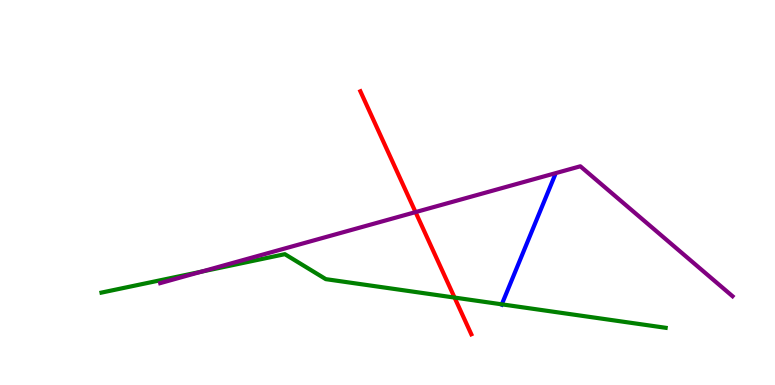[{'lines': ['blue', 'red'], 'intersections': []}, {'lines': ['green', 'red'], 'intersections': [{'x': 5.87, 'y': 2.27}]}, {'lines': ['purple', 'red'], 'intersections': [{'x': 5.36, 'y': 4.49}]}, {'lines': ['blue', 'green'], 'intersections': [{'x': 6.47, 'y': 2.1}]}, {'lines': ['blue', 'purple'], 'intersections': []}, {'lines': ['green', 'purple'], 'intersections': [{'x': 2.6, 'y': 2.94}]}]